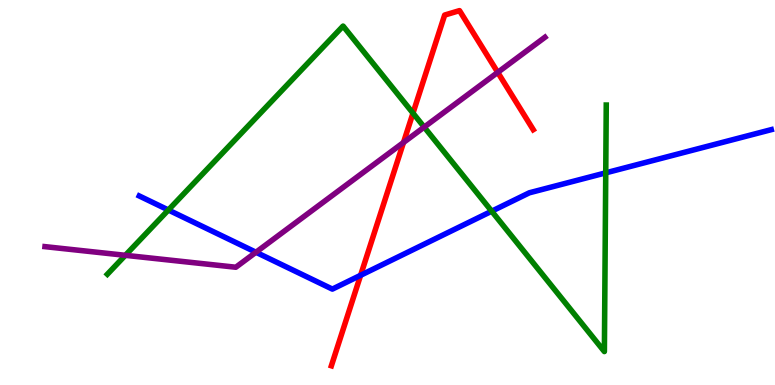[{'lines': ['blue', 'red'], 'intersections': [{'x': 4.65, 'y': 2.85}]}, {'lines': ['green', 'red'], 'intersections': [{'x': 5.33, 'y': 7.06}]}, {'lines': ['purple', 'red'], 'intersections': [{'x': 5.21, 'y': 6.3}, {'x': 6.42, 'y': 8.12}]}, {'lines': ['blue', 'green'], 'intersections': [{'x': 2.17, 'y': 4.55}, {'x': 6.34, 'y': 4.51}, {'x': 7.82, 'y': 5.51}]}, {'lines': ['blue', 'purple'], 'intersections': [{'x': 3.3, 'y': 3.45}]}, {'lines': ['green', 'purple'], 'intersections': [{'x': 1.62, 'y': 3.37}, {'x': 5.47, 'y': 6.7}]}]